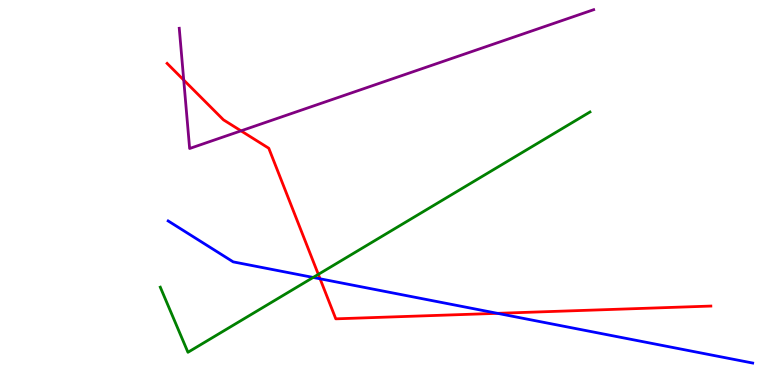[{'lines': ['blue', 'red'], 'intersections': [{'x': 4.13, 'y': 2.76}, {'x': 6.42, 'y': 1.86}]}, {'lines': ['green', 'red'], 'intersections': [{'x': 4.11, 'y': 2.87}]}, {'lines': ['purple', 'red'], 'intersections': [{'x': 2.37, 'y': 7.92}, {'x': 3.11, 'y': 6.6}]}, {'lines': ['blue', 'green'], 'intersections': [{'x': 4.04, 'y': 2.79}]}, {'lines': ['blue', 'purple'], 'intersections': []}, {'lines': ['green', 'purple'], 'intersections': []}]